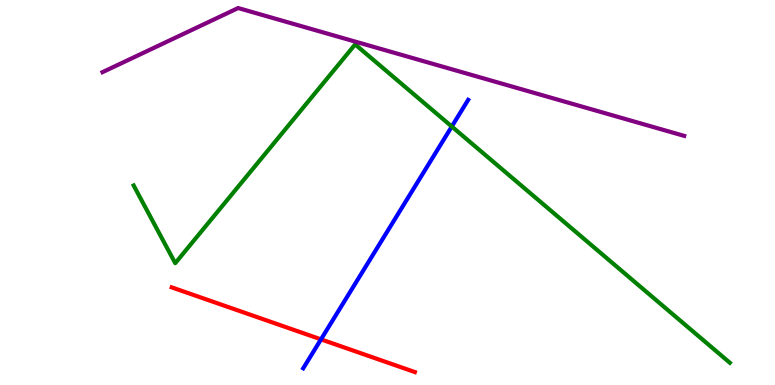[{'lines': ['blue', 'red'], 'intersections': [{'x': 4.14, 'y': 1.19}]}, {'lines': ['green', 'red'], 'intersections': []}, {'lines': ['purple', 'red'], 'intersections': []}, {'lines': ['blue', 'green'], 'intersections': [{'x': 5.83, 'y': 6.71}]}, {'lines': ['blue', 'purple'], 'intersections': []}, {'lines': ['green', 'purple'], 'intersections': []}]